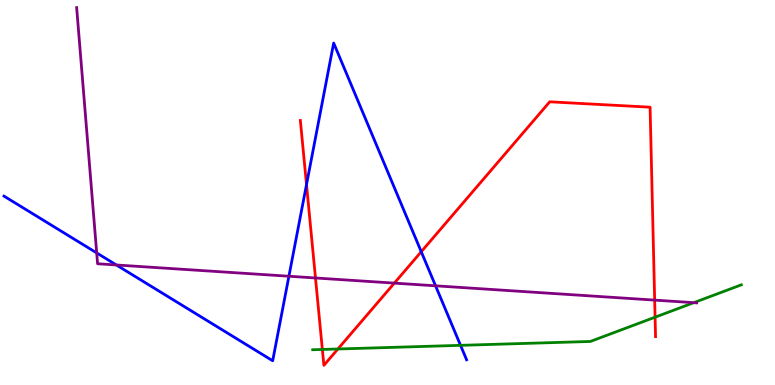[{'lines': ['blue', 'red'], 'intersections': [{'x': 3.96, 'y': 5.21}, {'x': 5.44, 'y': 3.46}]}, {'lines': ['green', 'red'], 'intersections': [{'x': 4.16, 'y': 0.923}, {'x': 4.36, 'y': 0.935}, {'x': 8.45, 'y': 1.76}]}, {'lines': ['purple', 'red'], 'intersections': [{'x': 4.07, 'y': 2.78}, {'x': 5.09, 'y': 2.65}, {'x': 8.45, 'y': 2.2}]}, {'lines': ['blue', 'green'], 'intersections': [{'x': 5.94, 'y': 1.03}]}, {'lines': ['blue', 'purple'], 'intersections': [{'x': 1.25, 'y': 3.43}, {'x': 1.5, 'y': 3.12}, {'x': 3.73, 'y': 2.82}, {'x': 5.62, 'y': 2.58}]}, {'lines': ['green', 'purple'], 'intersections': [{'x': 8.95, 'y': 2.14}]}]